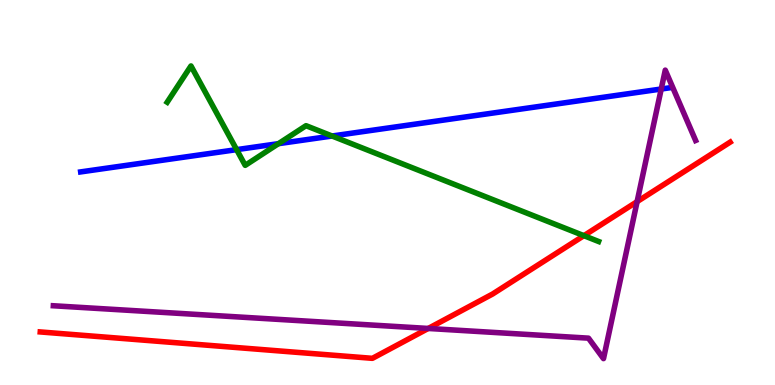[{'lines': ['blue', 'red'], 'intersections': []}, {'lines': ['green', 'red'], 'intersections': [{'x': 7.53, 'y': 3.88}]}, {'lines': ['purple', 'red'], 'intersections': [{'x': 5.53, 'y': 1.47}, {'x': 8.22, 'y': 4.76}]}, {'lines': ['blue', 'green'], 'intersections': [{'x': 3.05, 'y': 6.11}, {'x': 3.59, 'y': 6.27}, {'x': 4.29, 'y': 6.47}]}, {'lines': ['blue', 'purple'], 'intersections': [{'x': 8.53, 'y': 7.69}]}, {'lines': ['green', 'purple'], 'intersections': []}]